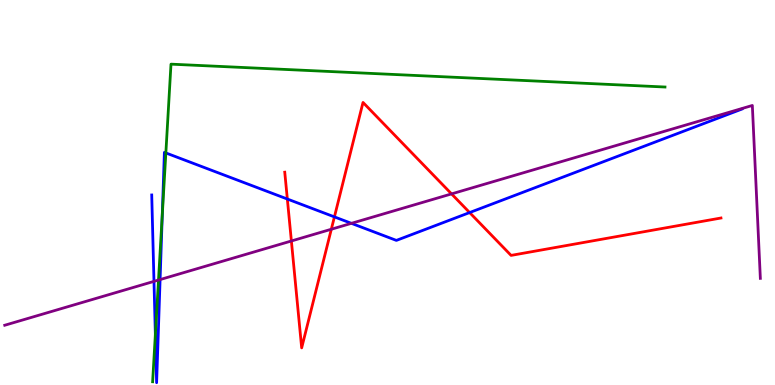[{'lines': ['blue', 'red'], 'intersections': [{'x': 3.71, 'y': 4.83}, {'x': 4.32, 'y': 4.37}, {'x': 6.06, 'y': 4.48}]}, {'lines': ['green', 'red'], 'intersections': []}, {'lines': ['purple', 'red'], 'intersections': [{'x': 3.76, 'y': 3.74}, {'x': 4.28, 'y': 4.05}, {'x': 5.83, 'y': 4.96}]}, {'lines': ['blue', 'green'], 'intersections': [{'x': 2.0, 'y': 1.31}, {'x': 2.09, 'y': 4.42}, {'x': 2.14, 'y': 6.03}]}, {'lines': ['blue', 'purple'], 'intersections': [{'x': 1.99, 'y': 2.69}, {'x': 2.07, 'y': 2.74}, {'x': 4.53, 'y': 4.2}]}, {'lines': ['green', 'purple'], 'intersections': [{'x': 2.05, 'y': 2.73}]}]